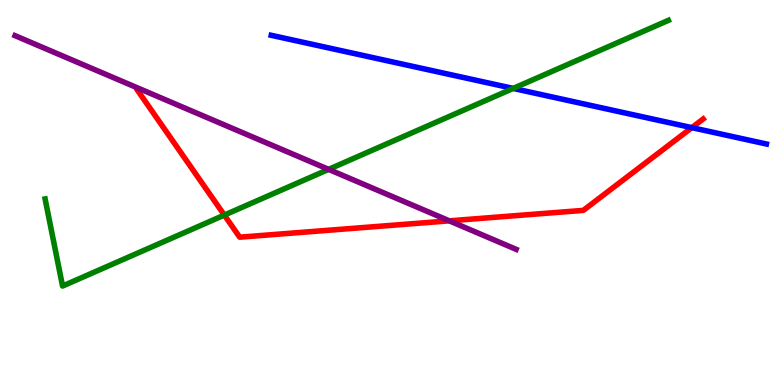[{'lines': ['blue', 'red'], 'intersections': [{'x': 8.93, 'y': 6.68}]}, {'lines': ['green', 'red'], 'intersections': [{'x': 2.89, 'y': 4.41}]}, {'lines': ['purple', 'red'], 'intersections': [{'x': 5.8, 'y': 4.26}]}, {'lines': ['blue', 'green'], 'intersections': [{'x': 6.62, 'y': 7.7}]}, {'lines': ['blue', 'purple'], 'intersections': []}, {'lines': ['green', 'purple'], 'intersections': [{'x': 4.24, 'y': 5.6}]}]